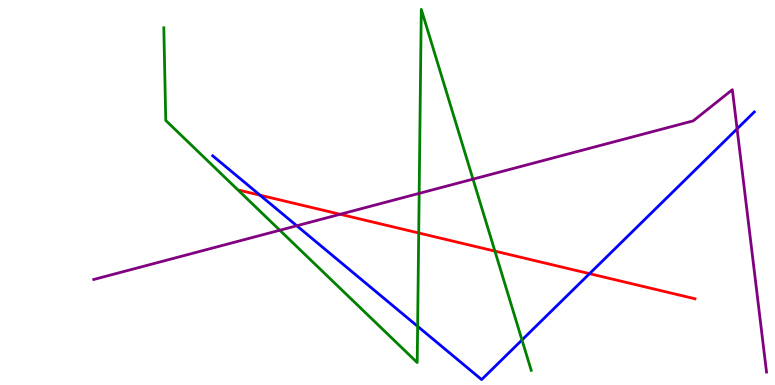[{'lines': ['blue', 'red'], 'intersections': [{'x': 3.36, 'y': 4.93}, {'x': 7.61, 'y': 2.89}]}, {'lines': ['green', 'red'], 'intersections': [{'x': 5.4, 'y': 3.95}, {'x': 6.39, 'y': 3.48}]}, {'lines': ['purple', 'red'], 'intersections': [{'x': 4.39, 'y': 4.43}]}, {'lines': ['blue', 'green'], 'intersections': [{'x': 5.39, 'y': 1.52}, {'x': 6.74, 'y': 1.17}]}, {'lines': ['blue', 'purple'], 'intersections': [{'x': 3.83, 'y': 4.14}, {'x': 9.51, 'y': 6.65}]}, {'lines': ['green', 'purple'], 'intersections': [{'x': 3.61, 'y': 4.02}, {'x': 5.41, 'y': 4.98}, {'x': 6.1, 'y': 5.35}]}]